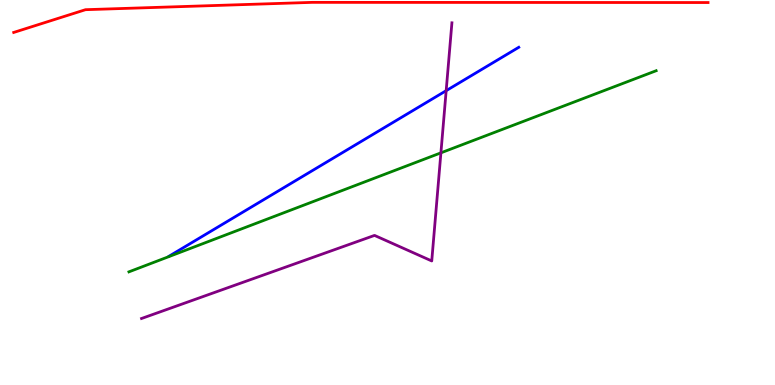[{'lines': ['blue', 'red'], 'intersections': []}, {'lines': ['green', 'red'], 'intersections': []}, {'lines': ['purple', 'red'], 'intersections': []}, {'lines': ['blue', 'green'], 'intersections': []}, {'lines': ['blue', 'purple'], 'intersections': [{'x': 5.76, 'y': 7.64}]}, {'lines': ['green', 'purple'], 'intersections': [{'x': 5.69, 'y': 6.03}]}]